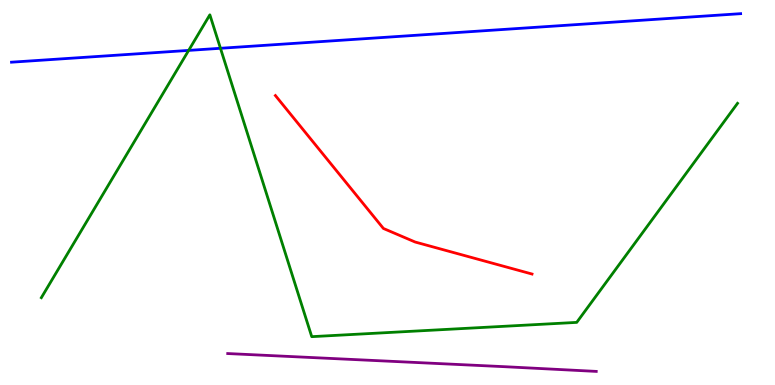[{'lines': ['blue', 'red'], 'intersections': []}, {'lines': ['green', 'red'], 'intersections': []}, {'lines': ['purple', 'red'], 'intersections': []}, {'lines': ['blue', 'green'], 'intersections': [{'x': 2.43, 'y': 8.69}, {'x': 2.84, 'y': 8.75}]}, {'lines': ['blue', 'purple'], 'intersections': []}, {'lines': ['green', 'purple'], 'intersections': []}]